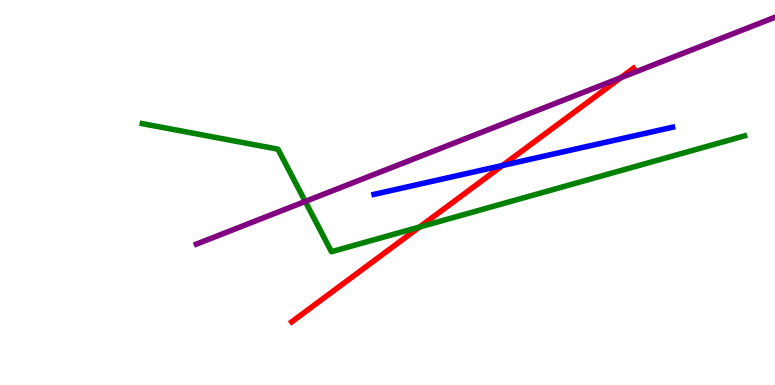[{'lines': ['blue', 'red'], 'intersections': [{'x': 6.48, 'y': 5.7}]}, {'lines': ['green', 'red'], 'intersections': [{'x': 5.41, 'y': 4.1}]}, {'lines': ['purple', 'red'], 'intersections': [{'x': 8.01, 'y': 7.98}]}, {'lines': ['blue', 'green'], 'intersections': []}, {'lines': ['blue', 'purple'], 'intersections': []}, {'lines': ['green', 'purple'], 'intersections': [{'x': 3.94, 'y': 4.77}]}]